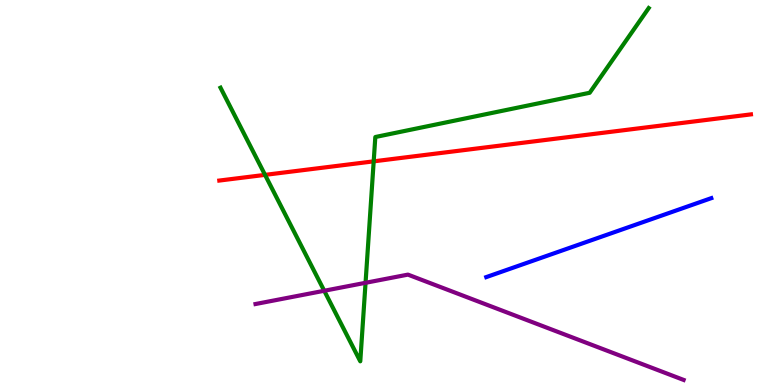[{'lines': ['blue', 'red'], 'intersections': []}, {'lines': ['green', 'red'], 'intersections': [{'x': 3.42, 'y': 5.46}, {'x': 4.82, 'y': 5.81}]}, {'lines': ['purple', 'red'], 'intersections': []}, {'lines': ['blue', 'green'], 'intersections': []}, {'lines': ['blue', 'purple'], 'intersections': []}, {'lines': ['green', 'purple'], 'intersections': [{'x': 4.18, 'y': 2.45}, {'x': 4.72, 'y': 2.65}]}]